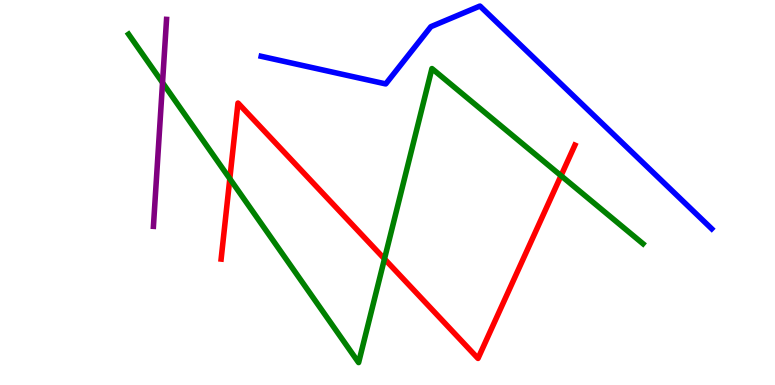[{'lines': ['blue', 'red'], 'intersections': []}, {'lines': ['green', 'red'], 'intersections': [{'x': 2.97, 'y': 5.36}, {'x': 4.96, 'y': 3.28}, {'x': 7.24, 'y': 5.44}]}, {'lines': ['purple', 'red'], 'intersections': []}, {'lines': ['blue', 'green'], 'intersections': []}, {'lines': ['blue', 'purple'], 'intersections': []}, {'lines': ['green', 'purple'], 'intersections': [{'x': 2.1, 'y': 7.85}]}]